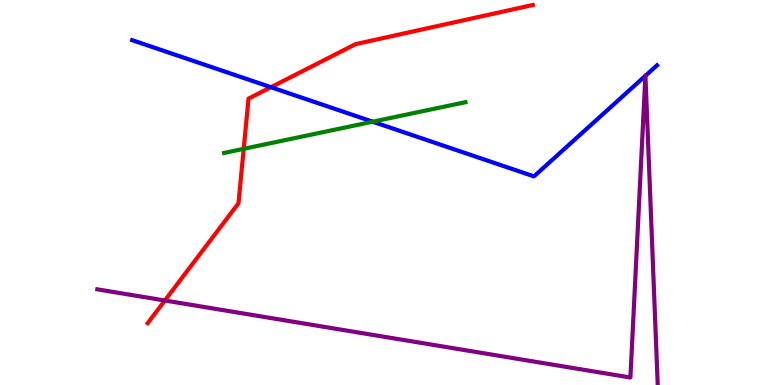[{'lines': ['blue', 'red'], 'intersections': [{'x': 3.5, 'y': 7.73}]}, {'lines': ['green', 'red'], 'intersections': [{'x': 3.14, 'y': 6.13}]}, {'lines': ['purple', 'red'], 'intersections': [{'x': 2.13, 'y': 2.19}]}, {'lines': ['blue', 'green'], 'intersections': [{'x': 4.81, 'y': 6.84}]}, {'lines': ['blue', 'purple'], 'intersections': [{'x': 8.33, 'y': 8.03}, {'x': 8.33, 'y': 8.03}]}, {'lines': ['green', 'purple'], 'intersections': []}]